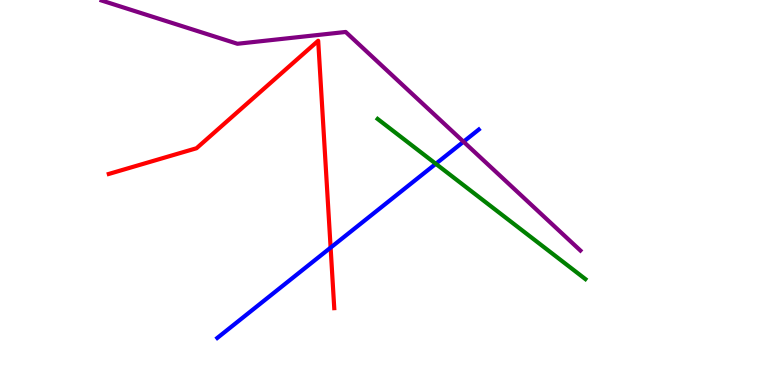[{'lines': ['blue', 'red'], 'intersections': [{'x': 4.27, 'y': 3.57}]}, {'lines': ['green', 'red'], 'intersections': []}, {'lines': ['purple', 'red'], 'intersections': []}, {'lines': ['blue', 'green'], 'intersections': [{'x': 5.62, 'y': 5.75}]}, {'lines': ['blue', 'purple'], 'intersections': [{'x': 5.98, 'y': 6.32}]}, {'lines': ['green', 'purple'], 'intersections': []}]